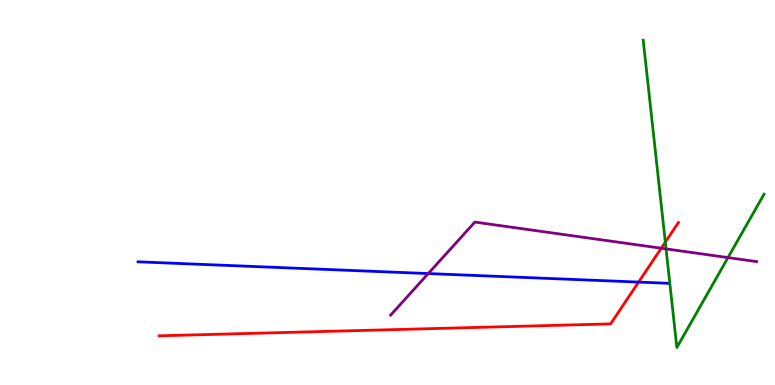[{'lines': ['blue', 'red'], 'intersections': [{'x': 8.24, 'y': 2.67}]}, {'lines': ['green', 'red'], 'intersections': [{'x': 8.58, 'y': 3.71}]}, {'lines': ['purple', 'red'], 'intersections': [{'x': 8.53, 'y': 3.55}]}, {'lines': ['blue', 'green'], 'intersections': []}, {'lines': ['blue', 'purple'], 'intersections': [{'x': 5.53, 'y': 2.89}]}, {'lines': ['green', 'purple'], 'intersections': [{'x': 8.59, 'y': 3.54}, {'x': 9.39, 'y': 3.31}]}]